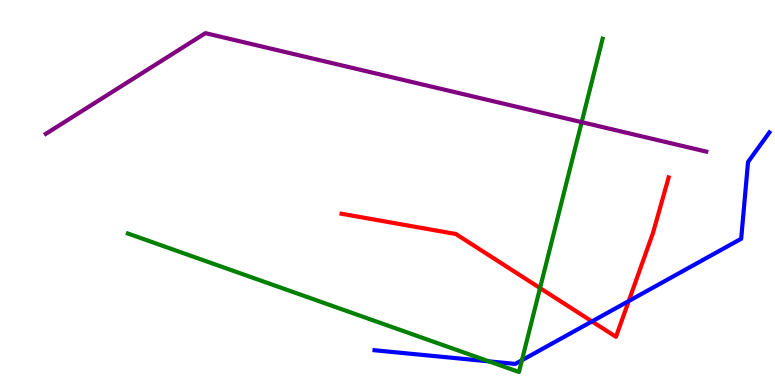[{'lines': ['blue', 'red'], 'intersections': [{'x': 7.64, 'y': 1.65}, {'x': 8.11, 'y': 2.18}]}, {'lines': ['green', 'red'], 'intersections': [{'x': 6.97, 'y': 2.52}]}, {'lines': ['purple', 'red'], 'intersections': []}, {'lines': ['blue', 'green'], 'intersections': [{'x': 6.31, 'y': 0.614}, {'x': 6.73, 'y': 0.644}]}, {'lines': ['blue', 'purple'], 'intersections': []}, {'lines': ['green', 'purple'], 'intersections': [{'x': 7.51, 'y': 6.83}]}]